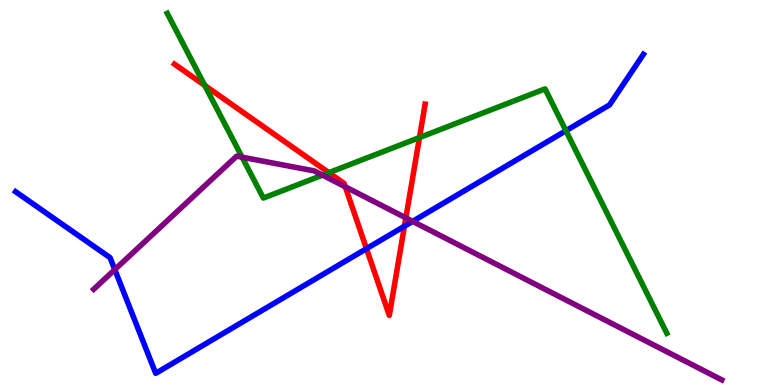[{'lines': ['blue', 'red'], 'intersections': [{'x': 4.73, 'y': 3.54}, {'x': 5.22, 'y': 4.12}]}, {'lines': ['green', 'red'], 'intersections': [{'x': 2.64, 'y': 7.78}, {'x': 4.24, 'y': 5.51}, {'x': 5.41, 'y': 6.43}]}, {'lines': ['purple', 'red'], 'intersections': [{'x': 4.46, 'y': 5.15}, {'x': 5.24, 'y': 4.34}]}, {'lines': ['blue', 'green'], 'intersections': [{'x': 7.3, 'y': 6.6}]}, {'lines': ['blue', 'purple'], 'intersections': [{'x': 1.48, 'y': 3.0}, {'x': 5.32, 'y': 4.25}]}, {'lines': ['green', 'purple'], 'intersections': [{'x': 3.12, 'y': 5.92}, {'x': 4.16, 'y': 5.45}]}]